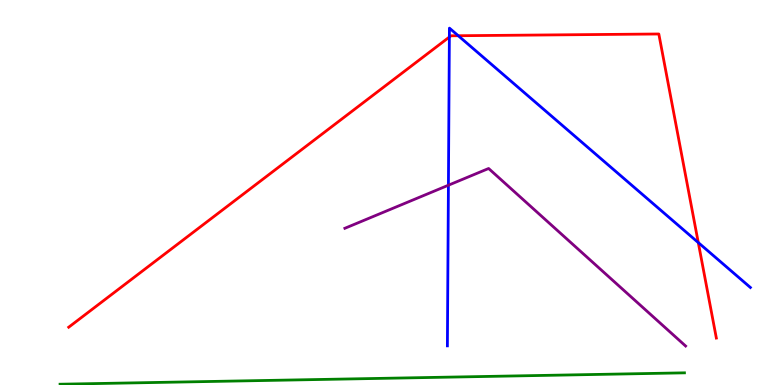[{'lines': ['blue', 'red'], 'intersections': [{'x': 5.8, 'y': 9.04}, {'x': 5.91, 'y': 9.07}, {'x': 9.01, 'y': 3.7}]}, {'lines': ['green', 'red'], 'intersections': []}, {'lines': ['purple', 'red'], 'intersections': []}, {'lines': ['blue', 'green'], 'intersections': []}, {'lines': ['blue', 'purple'], 'intersections': [{'x': 5.79, 'y': 5.19}]}, {'lines': ['green', 'purple'], 'intersections': []}]